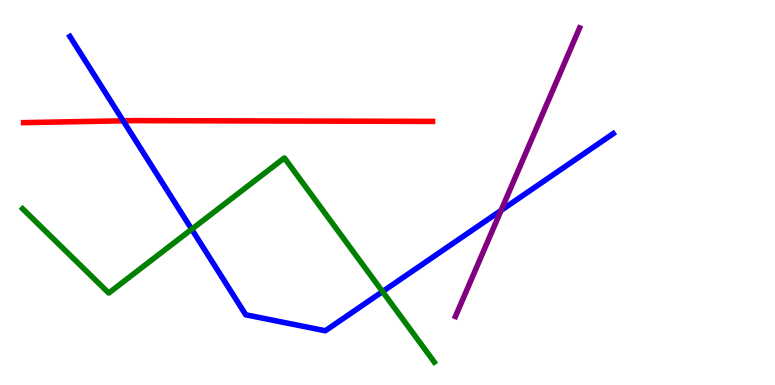[{'lines': ['blue', 'red'], 'intersections': [{'x': 1.59, 'y': 6.86}]}, {'lines': ['green', 'red'], 'intersections': []}, {'lines': ['purple', 'red'], 'intersections': []}, {'lines': ['blue', 'green'], 'intersections': [{'x': 2.47, 'y': 4.05}, {'x': 4.94, 'y': 2.43}]}, {'lines': ['blue', 'purple'], 'intersections': [{'x': 6.47, 'y': 4.53}]}, {'lines': ['green', 'purple'], 'intersections': []}]